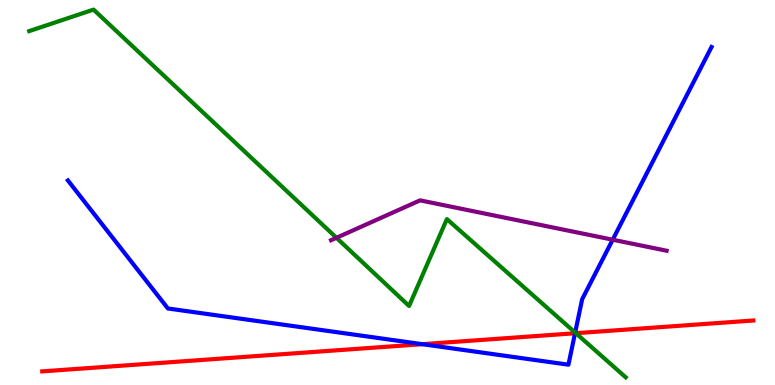[{'lines': ['blue', 'red'], 'intersections': [{'x': 5.45, 'y': 1.06}, {'x': 7.42, 'y': 1.34}]}, {'lines': ['green', 'red'], 'intersections': [{'x': 7.43, 'y': 1.35}]}, {'lines': ['purple', 'red'], 'intersections': []}, {'lines': ['blue', 'green'], 'intersections': [{'x': 7.42, 'y': 1.36}]}, {'lines': ['blue', 'purple'], 'intersections': [{'x': 7.91, 'y': 3.77}]}, {'lines': ['green', 'purple'], 'intersections': [{'x': 4.34, 'y': 3.82}]}]